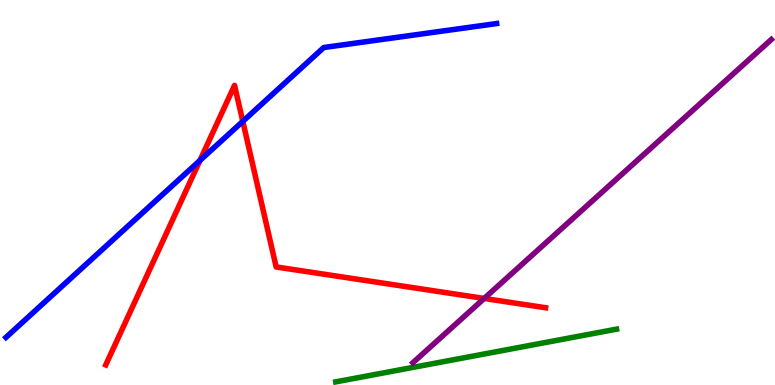[{'lines': ['blue', 'red'], 'intersections': [{'x': 2.58, 'y': 5.83}, {'x': 3.13, 'y': 6.85}]}, {'lines': ['green', 'red'], 'intersections': []}, {'lines': ['purple', 'red'], 'intersections': [{'x': 6.25, 'y': 2.25}]}, {'lines': ['blue', 'green'], 'intersections': []}, {'lines': ['blue', 'purple'], 'intersections': []}, {'lines': ['green', 'purple'], 'intersections': []}]